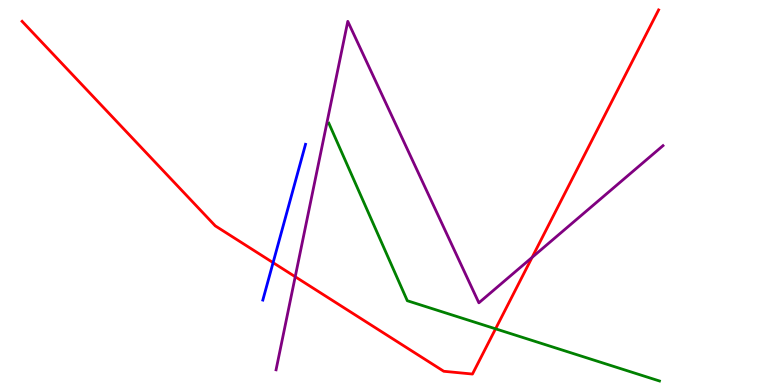[{'lines': ['blue', 'red'], 'intersections': [{'x': 3.52, 'y': 3.18}]}, {'lines': ['green', 'red'], 'intersections': [{'x': 6.39, 'y': 1.46}]}, {'lines': ['purple', 'red'], 'intersections': [{'x': 3.81, 'y': 2.81}, {'x': 6.87, 'y': 3.31}]}, {'lines': ['blue', 'green'], 'intersections': []}, {'lines': ['blue', 'purple'], 'intersections': []}, {'lines': ['green', 'purple'], 'intersections': []}]